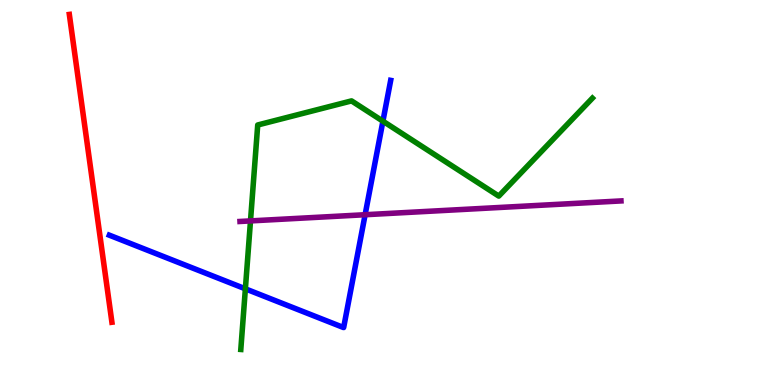[{'lines': ['blue', 'red'], 'intersections': []}, {'lines': ['green', 'red'], 'intersections': []}, {'lines': ['purple', 'red'], 'intersections': []}, {'lines': ['blue', 'green'], 'intersections': [{'x': 3.17, 'y': 2.5}, {'x': 4.94, 'y': 6.85}]}, {'lines': ['blue', 'purple'], 'intersections': [{'x': 4.71, 'y': 4.42}]}, {'lines': ['green', 'purple'], 'intersections': [{'x': 3.23, 'y': 4.26}]}]